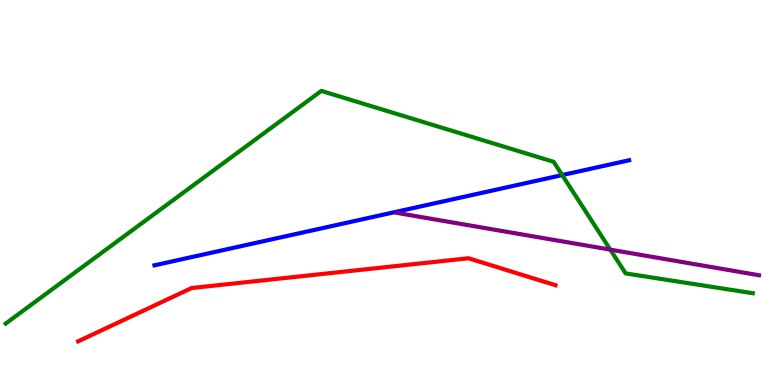[{'lines': ['blue', 'red'], 'intersections': []}, {'lines': ['green', 'red'], 'intersections': []}, {'lines': ['purple', 'red'], 'intersections': []}, {'lines': ['blue', 'green'], 'intersections': [{'x': 7.25, 'y': 5.45}]}, {'lines': ['blue', 'purple'], 'intersections': []}, {'lines': ['green', 'purple'], 'intersections': [{'x': 7.87, 'y': 3.52}]}]